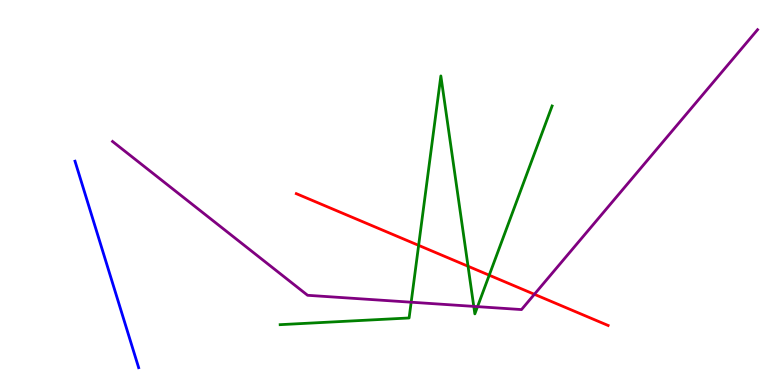[{'lines': ['blue', 'red'], 'intersections': []}, {'lines': ['green', 'red'], 'intersections': [{'x': 5.4, 'y': 3.63}, {'x': 6.04, 'y': 3.08}, {'x': 6.31, 'y': 2.85}]}, {'lines': ['purple', 'red'], 'intersections': [{'x': 6.9, 'y': 2.36}]}, {'lines': ['blue', 'green'], 'intersections': []}, {'lines': ['blue', 'purple'], 'intersections': []}, {'lines': ['green', 'purple'], 'intersections': [{'x': 5.31, 'y': 2.15}, {'x': 6.11, 'y': 2.04}, {'x': 6.16, 'y': 2.04}]}]